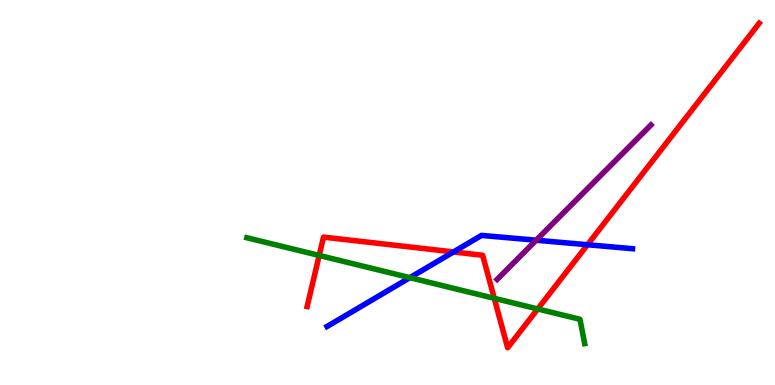[{'lines': ['blue', 'red'], 'intersections': [{'x': 5.85, 'y': 3.46}, {'x': 7.58, 'y': 3.64}]}, {'lines': ['green', 'red'], 'intersections': [{'x': 4.12, 'y': 3.36}, {'x': 6.38, 'y': 2.25}, {'x': 6.94, 'y': 1.98}]}, {'lines': ['purple', 'red'], 'intersections': []}, {'lines': ['blue', 'green'], 'intersections': [{'x': 5.29, 'y': 2.79}]}, {'lines': ['blue', 'purple'], 'intersections': [{'x': 6.92, 'y': 3.76}]}, {'lines': ['green', 'purple'], 'intersections': []}]